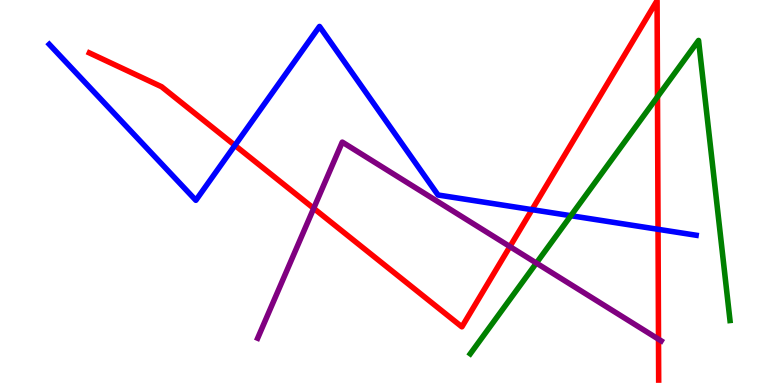[{'lines': ['blue', 'red'], 'intersections': [{'x': 3.03, 'y': 6.22}, {'x': 6.86, 'y': 4.55}, {'x': 8.49, 'y': 4.04}]}, {'lines': ['green', 'red'], 'intersections': [{'x': 8.48, 'y': 7.49}]}, {'lines': ['purple', 'red'], 'intersections': [{'x': 4.05, 'y': 4.59}, {'x': 6.58, 'y': 3.6}, {'x': 8.5, 'y': 1.19}]}, {'lines': ['blue', 'green'], 'intersections': [{'x': 7.37, 'y': 4.4}]}, {'lines': ['blue', 'purple'], 'intersections': []}, {'lines': ['green', 'purple'], 'intersections': [{'x': 6.92, 'y': 3.17}]}]